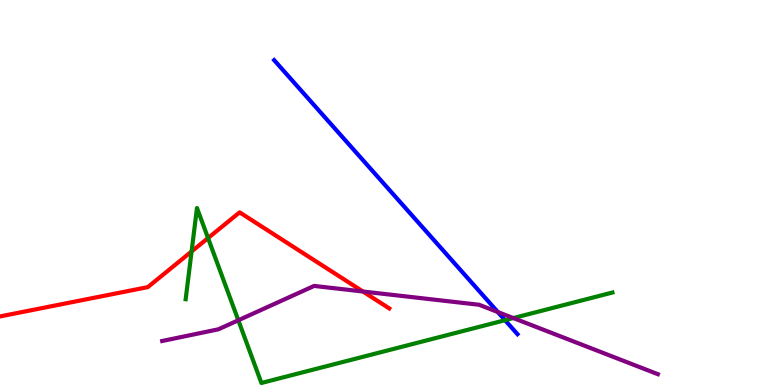[{'lines': ['blue', 'red'], 'intersections': []}, {'lines': ['green', 'red'], 'intersections': [{'x': 2.47, 'y': 3.47}, {'x': 2.68, 'y': 3.82}]}, {'lines': ['purple', 'red'], 'intersections': [{'x': 4.68, 'y': 2.43}]}, {'lines': ['blue', 'green'], 'intersections': [{'x': 6.52, 'y': 1.68}]}, {'lines': ['blue', 'purple'], 'intersections': [{'x': 6.42, 'y': 1.89}]}, {'lines': ['green', 'purple'], 'intersections': [{'x': 3.08, 'y': 1.68}, {'x': 6.62, 'y': 1.74}]}]